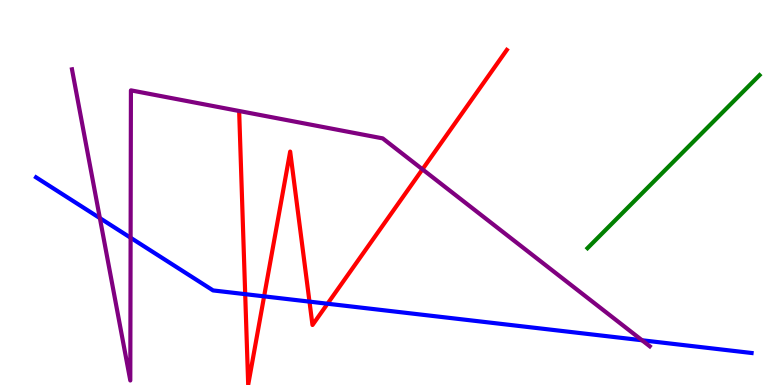[{'lines': ['blue', 'red'], 'intersections': [{'x': 3.16, 'y': 2.36}, {'x': 3.41, 'y': 2.3}, {'x': 3.99, 'y': 2.17}, {'x': 4.23, 'y': 2.11}]}, {'lines': ['green', 'red'], 'intersections': []}, {'lines': ['purple', 'red'], 'intersections': [{'x': 5.45, 'y': 5.6}]}, {'lines': ['blue', 'green'], 'intersections': []}, {'lines': ['blue', 'purple'], 'intersections': [{'x': 1.29, 'y': 4.33}, {'x': 1.69, 'y': 3.82}, {'x': 8.28, 'y': 1.16}]}, {'lines': ['green', 'purple'], 'intersections': []}]